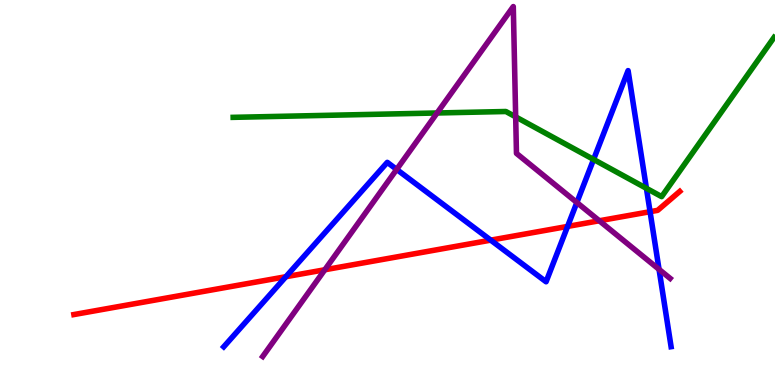[{'lines': ['blue', 'red'], 'intersections': [{'x': 3.69, 'y': 2.81}, {'x': 6.33, 'y': 3.76}, {'x': 7.32, 'y': 4.12}, {'x': 8.39, 'y': 4.5}]}, {'lines': ['green', 'red'], 'intersections': []}, {'lines': ['purple', 'red'], 'intersections': [{'x': 4.19, 'y': 2.99}, {'x': 7.73, 'y': 4.27}]}, {'lines': ['blue', 'green'], 'intersections': [{'x': 7.66, 'y': 5.86}, {'x': 8.34, 'y': 5.11}]}, {'lines': ['blue', 'purple'], 'intersections': [{'x': 5.12, 'y': 5.6}, {'x': 7.44, 'y': 4.74}, {'x': 8.5, 'y': 3.0}]}, {'lines': ['green', 'purple'], 'intersections': [{'x': 5.64, 'y': 7.07}, {'x': 6.65, 'y': 6.96}]}]